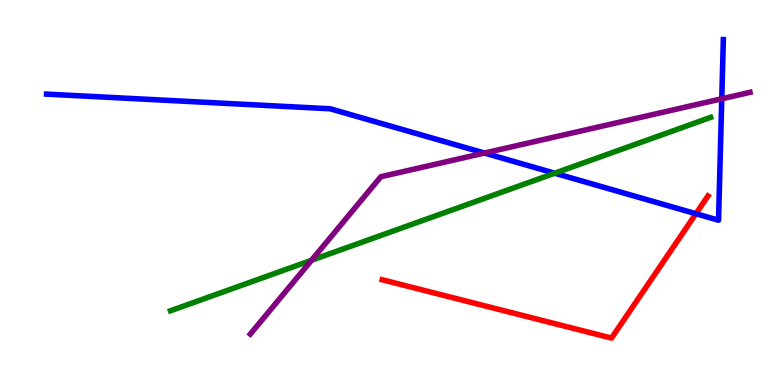[{'lines': ['blue', 'red'], 'intersections': [{'x': 8.98, 'y': 4.45}]}, {'lines': ['green', 'red'], 'intersections': []}, {'lines': ['purple', 'red'], 'intersections': []}, {'lines': ['blue', 'green'], 'intersections': [{'x': 7.16, 'y': 5.5}]}, {'lines': ['blue', 'purple'], 'intersections': [{'x': 6.25, 'y': 6.02}, {'x': 9.31, 'y': 7.43}]}, {'lines': ['green', 'purple'], 'intersections': [{'x': 4.02, 'y': 3.24}]}]